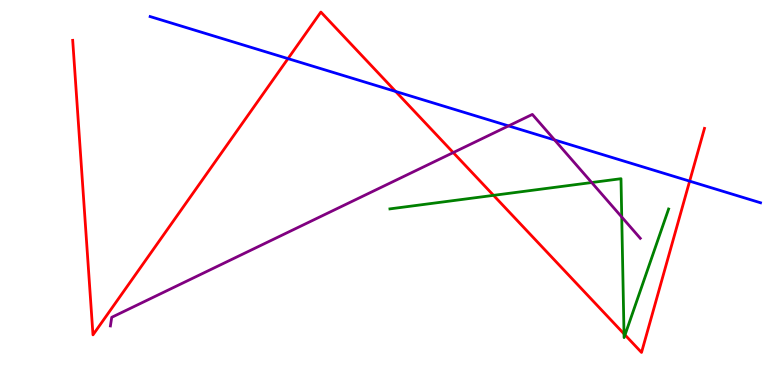[{'lines': ['blue', 'red'], 'intersections': [{'x': 3.72, 'y': 8.48}, {'x': 5.11, 'y': 7.62}, {'x': 8.9, 'y': 5.29}]}, {'lines': ['green', 'red'], 'intersections': [{'x': 6.37, 'y': 4.93}, {'x': 8.05, 'y': 1.33}, {'x': 8.06, 'y': 1.3}]}, {'lines': ['purple', 'red'], 'intersections': [{'x': 5.85, 'y': 6.04}]}, {'lines': ['blue', 'green'], 'intersections': []}, {'lines': ['blue', 'purple'], 'intersections': [{'x': 6.56, 'y': 6.73}, {'x': 7.16, 'y': 6.37}]}, {'lines': ['green', 'purple'], 'intersections': [{'x': 7.63, 'y': 5.26}, {'x': 8.02, 'y': 4.36}]}]